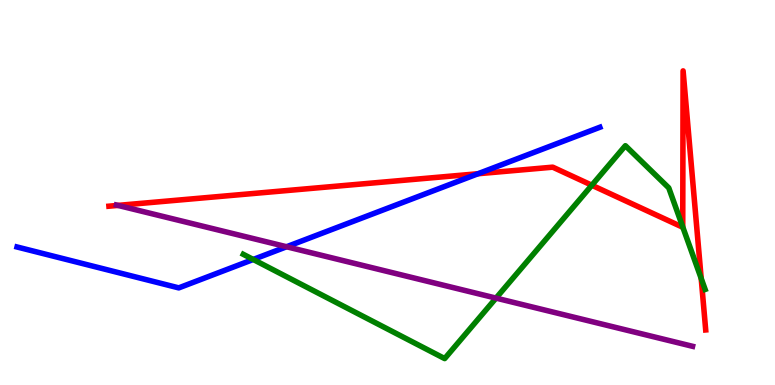[{'lines': ['blue', 'red'], 'intersections': [{'x': 6.17, 'y': 5.49}]}, {'lines': ['green', 'red'], 'intersections': [{'x': 7.64, 'y': 5.19}, {'x': 8.81, 'y': 4.11}, {'x': 9.05, 'y': 2.77}]}, {'lines': ['purple', 'red'], 'intersections': [{'x': 1.52, 'y': 4.66}]}, {'lines': ['blue', 'green'], 'intersections': [{'x': 3.27, 'y': 3.26}]}, {'lines': ['blue', 'purple'], 'intersections': [{'x': 3.7, 'y': 3.59}]}, {'lines': ['green', 'purple'], 'intersections': [{'x': 6.4, 'y': 2.26}]}]